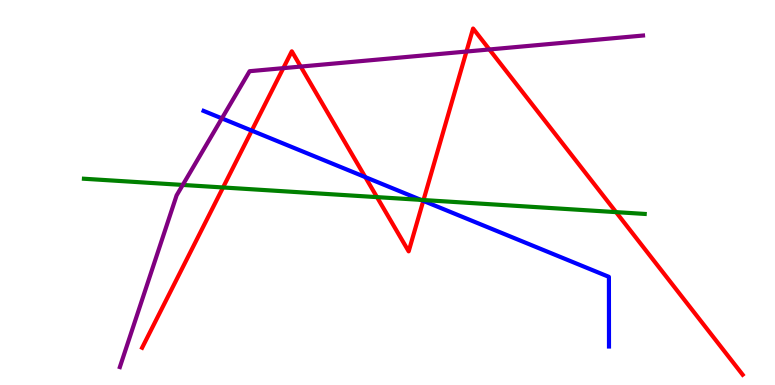[{'lines': ['blue', 'red'], 'intersections': [{'x': 3.25, 'y': 6.61}, {'x': 4.71, 'y': 5.4}, {'x': 5.46, 'y': 4.78}]}, {'lines': ['green', 'red'], 'intersections': [{'x': 2.88, 'y': 5.13}, {'x': 4.86, 'y': 4.88}, {'x': 5.46, 'y': 4.8}, {'x': 7.95, 'y': 4.49}]}, {'lines': ['purple', 'red'], 'intersections': [{'x': 3.66, 'y': 8.23}, {'x': 3.88, 'y': 8.27}, {'x': 6.02, 'y': 8.66}, {'x': 6.31, 'y': 8.72}]}, {'lines': ['blue', 'green'], 'intersections': [{'x': 5.43, 'y': 4.81}]}, {'lines': ['blue', 'purple'], 'intersections': [{'x': 2.86, 'y': 6.93}]}, {'lines': ['green', 'purple'], 'intersections': [{'x': 2.36, 'y': 5.2}]}]